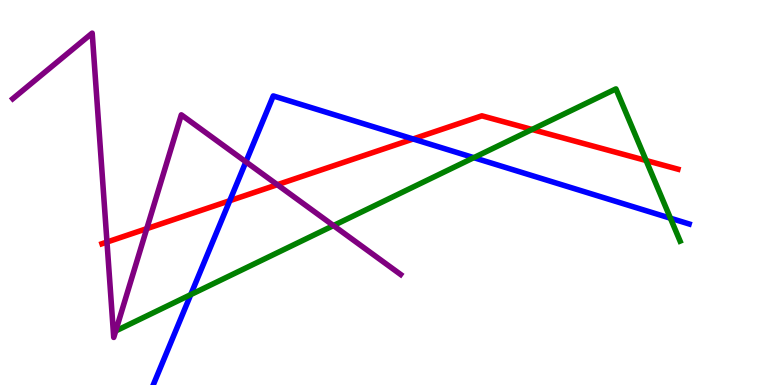[{'lines': ['blue', 'red'], 'intersections': [{'x': 2.96, 'y': 4.79}, {'x': 5.33, 'y': 6.39}]}, {'lines': ['green', 'red'], 'intersections': [{'x': 6.87, 'y': 6.64}, {'x': 8.34, 'y': 5.83}]}, {'lines': ['purple', 'red'], 'intersections': [{'x': 1.38, 'y': 3.71}, {'x': 1.89, 'y': 4.06}, {'x': 3.58, 'y': 5.2}]}, {'lines': ['blue', 'green'], 'intersections': [{'x': 2.46, 'y': 2.35}, {'x': 6.11, 'y': 5.9}, {'x': 8.65, 'y': 4.33}]}, {'lines': ['blue', 'purple'], 'intersections': [{'x': 3.17, 'y': 5.8}]}, {'lines': ['green', 'purple'], 'intersections': [{'x': 4.3, 'y': 4.14}]}]